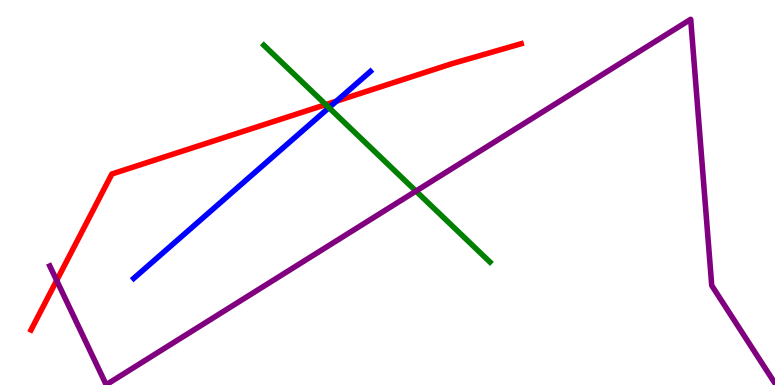[{'lines': ['blue', 'red'], 'intersections': [{'x': 4.34, 'y': 7.37}]}, {'lines': ['green', 'red'], 'intersections': [{'x': 4.2, 'y': 7.28}]}, {'lines': ['purple', 'red'], 'intersections': [{'x': 0.731, 'y': 2.72}]}, {'lines': ['blue', 'green'], 'intersections': [{'x': 4.24, 'y': 7.2}]}, {'lines': ['blue', 'purple'], 'intersections': []}, {'lines': ['green', 'purple'], 'intersections': [{'x': 5.37, 'y': 5.04}]}]